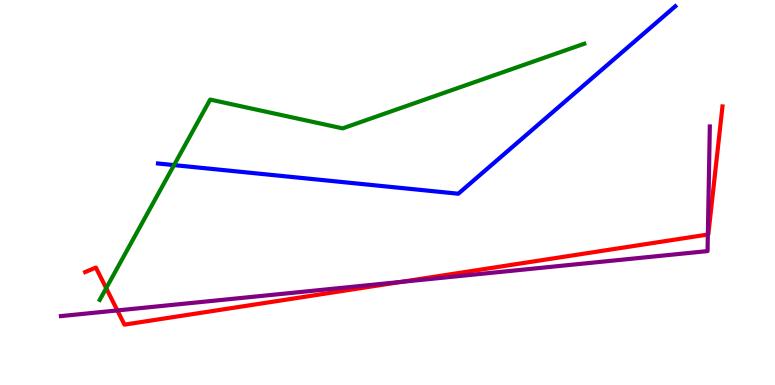[{'lines': ['blue', 'red'], 'intersections': []}, {'lines': ['green', 'red'], 'intersections': [{'x': 1.37, 'y': 2.52}]}, {'lines': ['purple', 'red'], 'intersections': [{'x': 1.51, 'y': 1.94}, {'x': 5.18, 'y': 2.68}, {'x': 9.13, 'y': 3.91}]}, {'lines': ['blue', 'green'], 'intersections': [{'x': 2.25, 'y': 5.71}]}, {'lines': ['blue', 'purple'], 'intersections': []}, {'lines': ['green', 'purple'], 'intersections': []}]